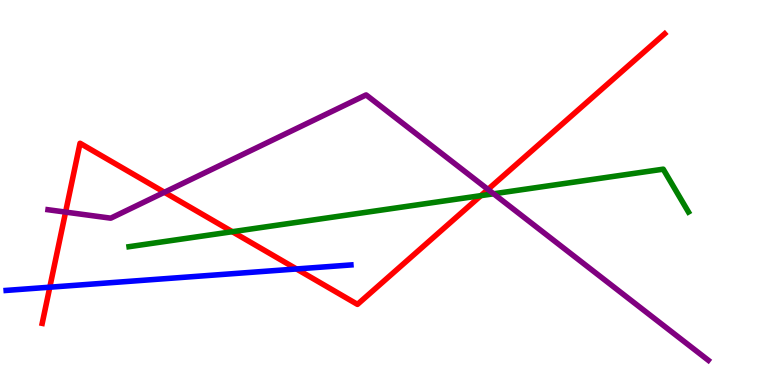[{'lines': ['blue', 'red'], 'intersections': [{'x': 0.643, 'y': 2.54}, {'x': 3.83, 'y': 3.01}]}, {'lines': ['green', 'red'], 'intersections': [{'x': 3.0, 'y': 3.98}, {'x': 6.21, 'y': 4.92}]}, {'lines': ['purple', 'red'], 'intersections': [{'x': 0.846, 'y': 4.49}, {'x': 2.12, 'y': 5.01}, {'x': 6.3, 'y': 5.08}]}, {'lines': ['blue', 'green'], 'intersections': []}, {'lines': ['blue', 'purple'], 'intersections': []}, {'lines': ['green', 'purple'], 'intersections': [{'x': 6.37, 'y': 4.97}]}]